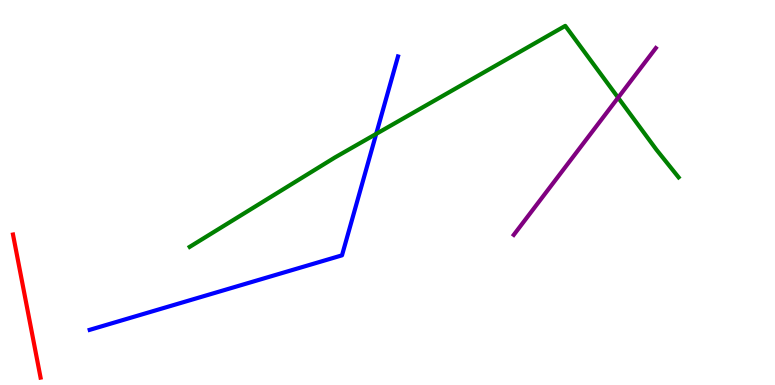[{'lines': ['blue', 'red'], 'intersections': []}, {'lines': ['green', 'red'], 'intersections': []}, {'lines': ['purple', 'red'], 'intersections': []}, {'lines': ['blue', 'green'], 'intersections': [{'x': 4.85, 'y': 6.52}]}, {'lines': ['blue', 'purple'], 'intersections': []}, {'lines': ['green', 'purple'], 'intersections': [{'x': 7.98, 'y': 7.46}]}]